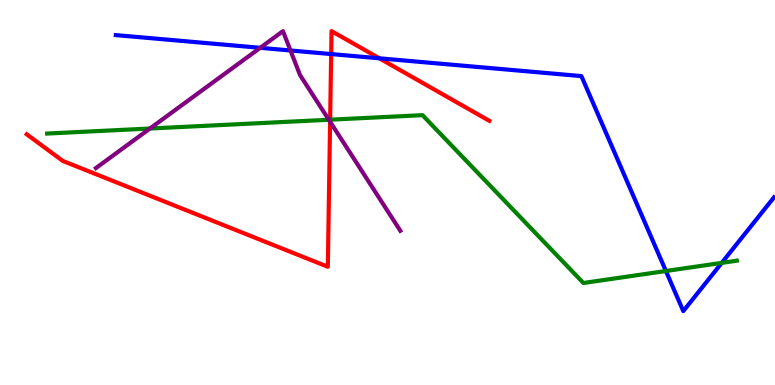[{'lines': ['blue', 'red'], 'intersections': [{'x': 4.27, 'y': 8.6}, {'x': 4.9, 'y': 8.49}]}, {'lines': ['green', 'red'], 'intersections': [{'x': 4.26, 'y': 6.89}]}, {'lines': ['purple', 'red'], 'intersections': [{'x': 4.26, 'y': 6.84}]}, {'lines': ['blue', 'green'], 'intersections': [{'x': 8.59, 'y': 2.96}, {'x': 9.31, 'y': 3.17}]}, {'lines': ['blue', 'purple'], 'intersections': [{'x': 3.36, 'y': 8.76}, {'x': 3.75, 'y': 8.69}]}, {'lines': ['green', 'purple'], 'intersections': [{'x': 1.93, 'y': 6.66}, {'x': 4.24, 'y': 6.89}]}]